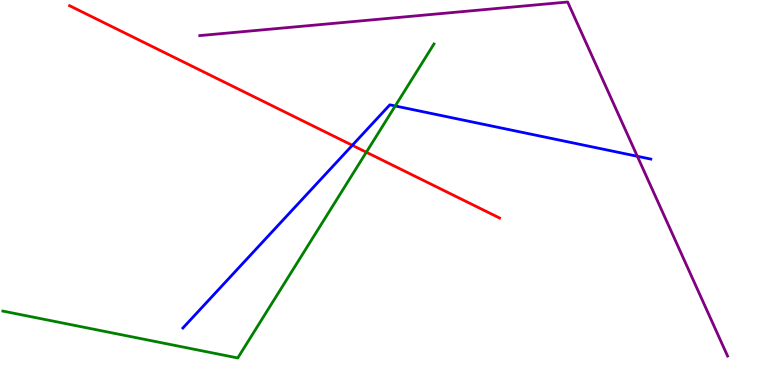[{'lines': ['blue', 'red'], 'intersections': [{'x': 4.55, 'y': 6.23}]}, {'lines': ['green', 'red'], 'intersections': [{'x': 4.73, 'y': 6.05}]}, {'lines': ['purple', 'red'], 'intersections': []}, {'lines': ['blue', 'green'], 'intersections': [{'x': 5.1, 'y': 7.25}]}, {'lines': ['blue', 'purple'], 'intersections': [{'x': 8.22, 'y': 5.94}]}, {'lines': ['green', 'purple'], 'intersections': []}]